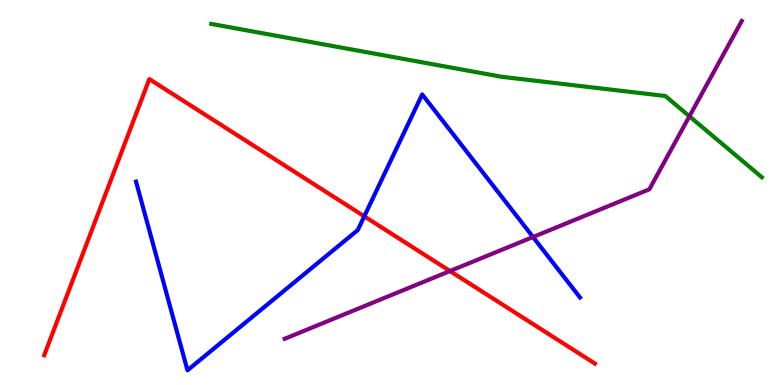[{'lines': ['blue', 'red'], 'intersections': [{'x': 4.7, 'y': 4.38}]}, {'lines': ['green', 'red'], 'intersections': []}, {'lines': ['purple', 'red'], 'intersections': [{'x': 5.81, 'y': 2.96}]}, {'lines': ['blue', 'green'], 'intersections': []}, {'lines': ['blue', 'purple'], 'intersections': [{'x': 6.88, 'y': 3.84}]}, {'lines': ['green', 'purple'], 'intersections': [{'x': 8.9, 'y': 6.98}]}]